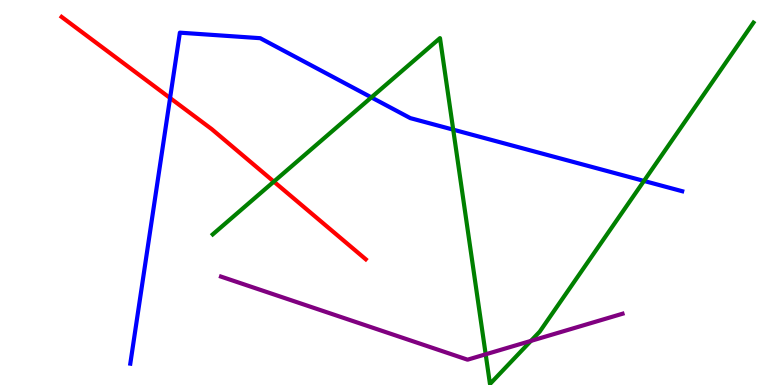[{'lines': ['blue', 'red'], 'intersections': [{'x': 2.19, 'y': 7.45}]}, {'lines': ['green', 'red'], 'intersections': [{'x': 3.53, 'y': 5.28}]}, {'lines': ['purple', 'red'], 'intersections': []}, {'lines': ['blue', 'green'], 'intersections': [{'x': 4.79, 'y': 7.47}, {'x': 5.85, 'y': 6.63}, {'x': 8.31, 'y': 5.3}]}, {'lines': ['blue', 'purple'], 'intersections': []}, {'lines': ['green', 'purple'], 'intersections': [{'x': 6.27, 'y': 0.797}, {'x': 6.85, 'y': 1.15}]}]